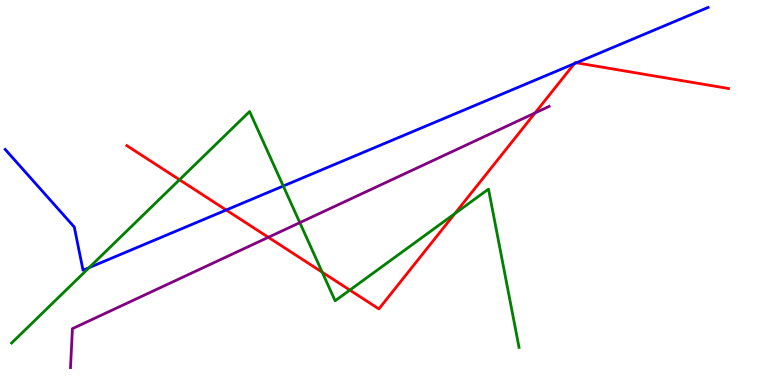[{'lines': ['blue', 'red'], 'intersections': [{'x': 2.92, 'y': 4.55}, {'x': 7.41, 'y': 8.35}, {'x': 7.44, 'y': 8.37}]}, {'lines': ['green', 'red'], 'intersections': [{'x': 2.32, 'y': 5.33}, {'x': 4.16, 'y': 2.93}, {'x': 4.51, 'y': 2.47}, {'x': 5.87, 'y': 4.45}]}, {'lines': ['purple', 'red'], 'intersections': [{'x': 3.46, 'y': 3.84}, {'x': 6.9, 'y': 7.07}]}, {'lines': ['blue', 'green'], 'intersections': [{'x': 1.15, 'y': 3.05}, {'x': 3.66, 'y': 5.17}]}, {'lines': ['blue', 'purple'], 'intersections': []}, {'lines': ['green', 'purple'], 'intersections': [{'x': 3.87, 'y': 4.22}]}]